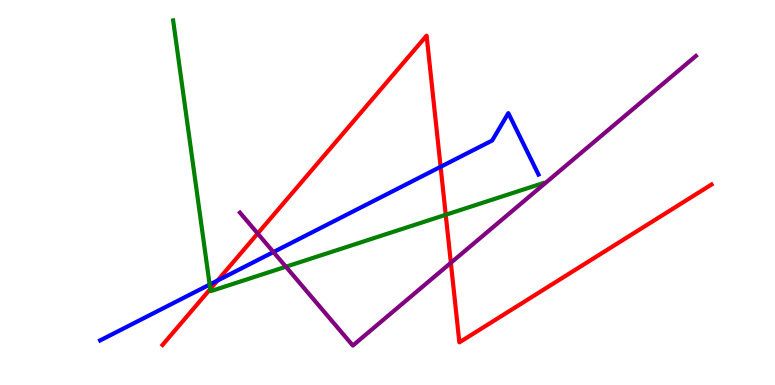[{'lines': ['blue', 'red'], 'intersections': [{'x': 2.81, 'y': 2.71}, {'x': 5.69, 'y': 5.67}]}, {'lines': ['green', 'red'], 'intersections': [{'x': 2.71, 'y': 2.49}, {'x': 5.75, 'y': 4.42}]}, {'lines': ['purple', 'red'], 'intersections': [{'x': 3.32, 'y': 3.93}, {'x': 5.82, 'y': 3.17}]}, {'lines': ['blue', 'green'], 'intersections': [{'x': 2.71, 'y': 2.61}]}, {'lines': ['blue', 'purple'], 'intersections': [{'x': 3.53, 'y': 3.45}]}, {'lines': ['green', 'purple'], 'intersections': [{'x': 3.69, 'y': 3.07}]}]